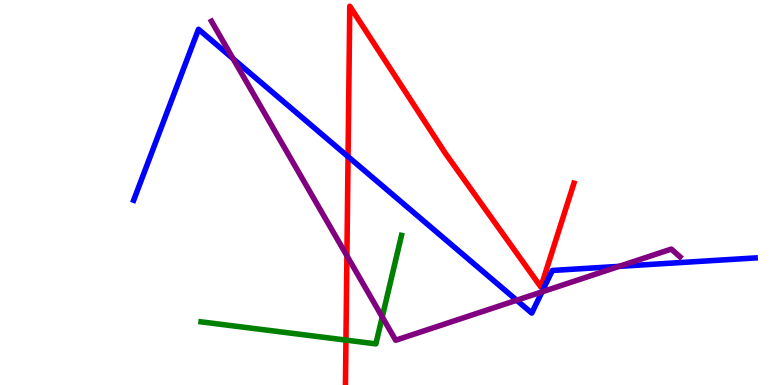[{'lines': ['blue', 'red'], 'intersections': [{'x': 4.49, 'y': 5.93}]}, {'lines': ['green', 'red'], 'intersections': [{'x': 4.46, 'y': 1.17}]}, {'lines': ['purple', 'red'], 'intersections': [{'x': 4.48, 'y': 3.36}]}, {'lines': ['blue', 'green'], 'intersections': []}, {'lines': ['blue', 'purple'], 'intersections': [{'x': 3.01, 'y': 8.47}, {'x': 6.67, 'y': 2.2}, {'x': 6.99, 'y': 2.42}, {'x': 7.99, 'y': 3.08}]}, {'lines': ['green', 'purple'], 'intersections': [{'x': 4.93, 'y': 1.77}]}]